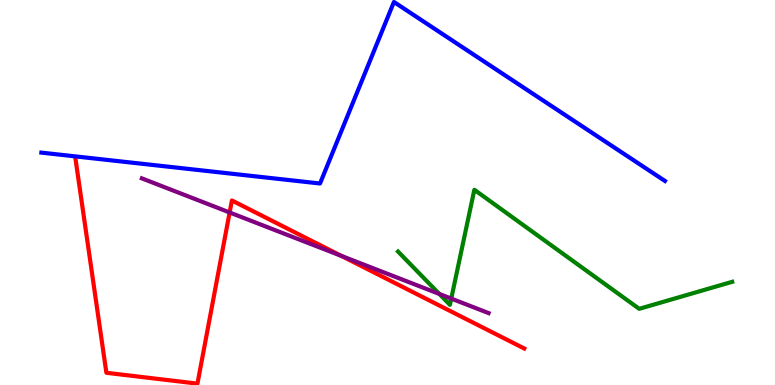[{'lines': ['blue', 'red'], 'intersections': []}, {'lines': ['green', 'red'], 'intersections': []}, {'lines': ['purple', 'red'], 'intersections': [{'x': 2.96, 'y': 4.48}, {'x': 4.4, 'y': 3.35}]}, {'lines': ['blue', 'green'], 'intersections': []}, {'lines': ['blue', 'purple'], 'intersections': []}, {'lines': ['green', 'purple'], 'intersections': [{'x': 5.67, 'y': 2.36}, {'x': 5.82, 'y': 2.24}]}]